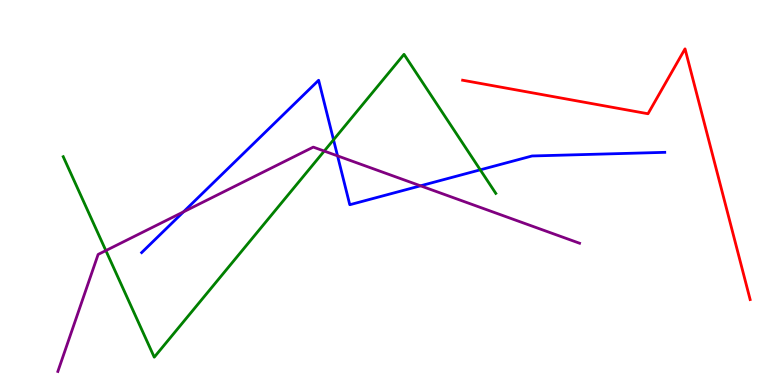[{'lines': ['blue', 'red'], 'intersections': []}, {'lines': ['green', 'red'], 'intersections': []}, {'lines': ['purple', 'red'], 'intersections': []}, {'lines': ['blue', 'green'], 'intersections': [{'x': 4.3, 'y': 6.37}, {'x': 6.2, 'y': 5.59}]}, {'lines': ['blue', 'purple'], 'intersections': [{'x': 2.37, 'y': 4.5}, {'x': 4.36, 'y': 5.95}, {'x': 5.43, 'y': 5.17}]}, {'lines': ['green', 'purple'], 'intersections': [{'x': 1.37, 'y': 3.49}, {'x': 4.18, 'y': 6.08}]}]